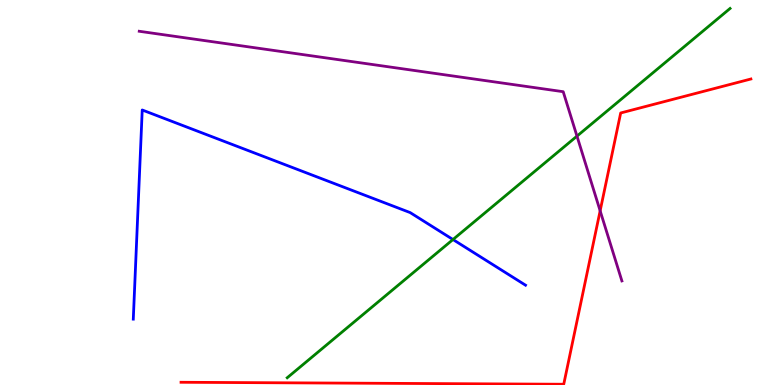[{'lines': ['blue', 'red'], 'intersections': []}, {'lines': ['green', 'red'], 'intersections': []}, {'lines': ['purple', 'red'], 'intersections': [{'x': 7.74, 'y': 4.52}]}, {'lines': ['blue', 'green'], 'intersections': [{'x': 5.84, 'y': 3.78}]}, {'lines': ['blue', 'purple'], 'intersections': []}, {'lines': ['green', 'purple'], 'intersections': [{'x': 7.44, 'y': 6.46}]}]